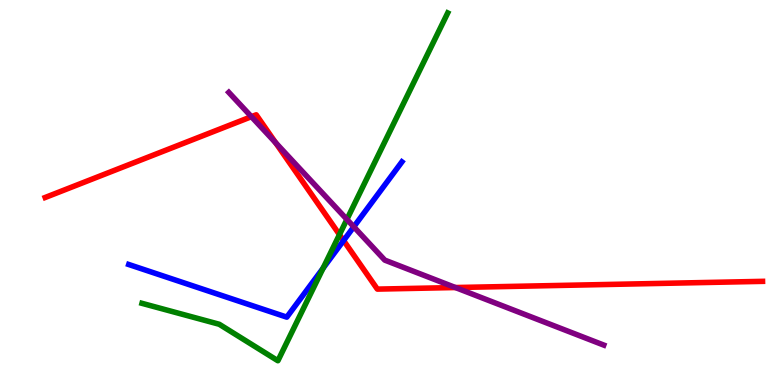[{'lines': ['blue', 'red'], 'intersections': [{'x': 4.43, 'y': 3.75}]}, {'lines': ['green', 'red'], 'intersections': [{'x': 4.38, 'y': 3.91}]}, {'lines': ['purple', 'red'], 'intersections': [{'x': 3.24, 'y': 6.97}, {'x': 3.56, 'y': 6.29}, {'x': 5.88, 'y': 2.53}]}, {'lines': ['blue', 'green'], 'intersections': [{'x': 4.17, 'y': 3.03}]}, {'lines': ['blue', 'purple'], 'intersections': [{'x': 4.56, 'y': 4.11}]}, {'lines': ['green', 'purple'], 'intersections': [{'x': 4.48, 'y': 4.3}]}]